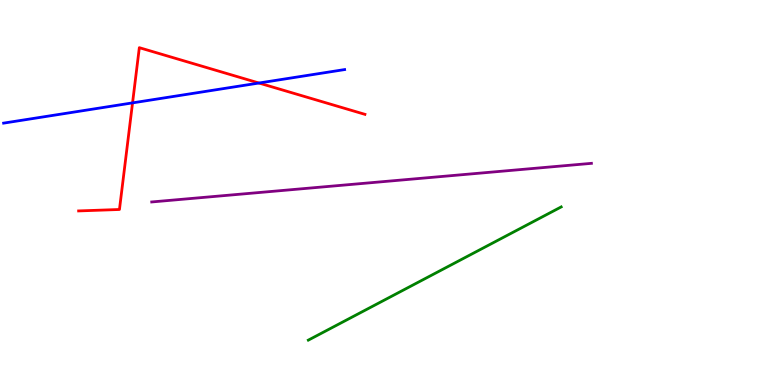[{'lines': ['blue', 'red'], 'intersections': [{'x': 1.71, 'y': 7.33}, {'x': 3.34, 'y': 7.84}]}, {'lines': ['green', 'red'], 'intersections': []}, {'lines': ['purple', 'red'], 'intersections': []}, {'lines': ['blue', 'green'], 'intersections': []}, {'lines': ['blue', 'purple'], 'intersections': []}, {'lines': ['green', 'purple'], 'intersections': []}]